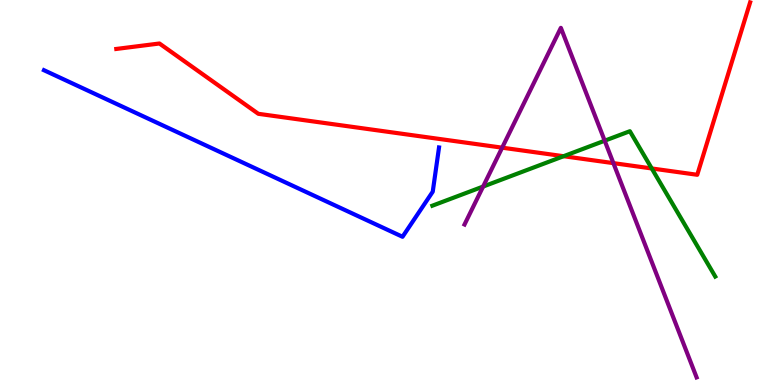[{'lines': ['blue', 'red'], 'intersections': []}, {'lines': ['green', 'red'], 'intersections': [{'x': 7.27, 'y': 5.94}, {'x': 8.41, 'y': 5.62}]}, {'lines': ['purple', 'red'], 'intersections': [{'x': 6.48, 'y': 6.16}, {'x': 7.91, 'y': 5.76}]}, {'lines': ['blue', 'green'], 'intersections': []}, {'lines': ['blue', 'purple'], 'intersections': []}, {'lines': ['green', 'purple'], 'intersections': [{'x': 6.23, 'y': 5.15}, {'x': 7.8, 'y': 6.35}]}]